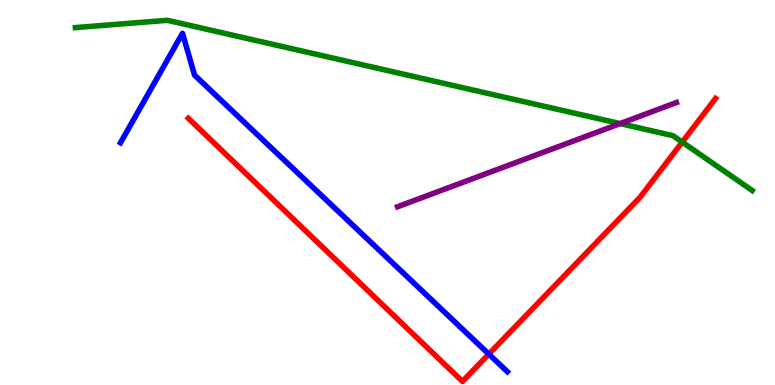[{'lines': ['blue', 'red'], 'intersections': [{'x': 6.31, 'y': 0.802}]}, {'lines': ['green', 'red'], 'intersections': [{'x': 8.8, 'y': 6.31}]}, {'lines': ['purple', 'red'], 'intersections': []}, {'lines': ['blue', 'green'], 'intersections': []}, {'lines': ['blue', 'purple'], 'intersections': []}, {'lines': ['green', 'purple'], 'intersections': [{'x': 8.0, 'y': 6.79}]}]